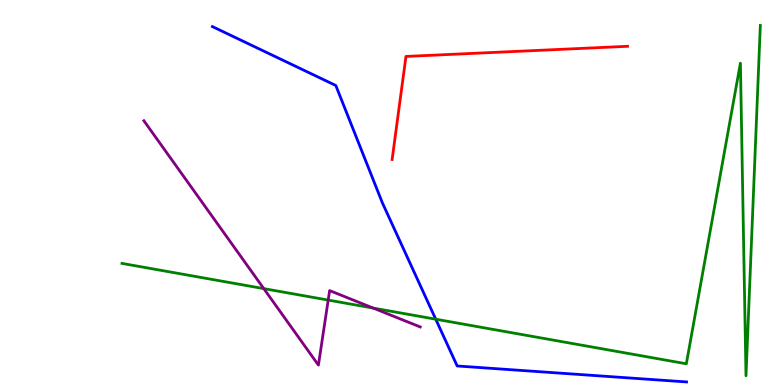[{'lines': ['blue', 'red'], 'intersections': []}, {'lines': ['green', 'red'], 'intersections': []}, {'lines': ['purple', 'red'], 'intersections': []}, {'lines': ['blue', 'green'], 'intersections': [{'x': 5.62, 'y': 1.71}]}, {'lines': ['blue', 'purple'], 'intersections': []}, {'lines': ['green', 'purple'], 'intersections': [{'x': 3.4, 'y': 2.5}, {'x': 4.23, 'y': 2.21}, {'x': 4.82, 'y': 2.0}]}]